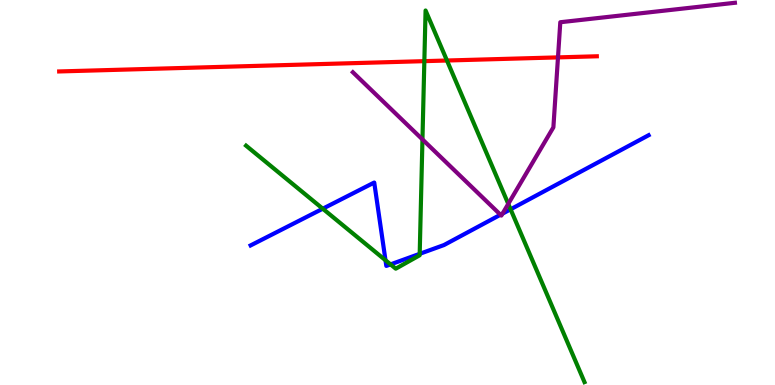[{'lines': ['blue', 'red'], 'intersections': []}, {'lines': ['green', 'red'], 'intersections': [{'x': 5.48, 'y': 8.41}, {'x': 5.77, 'y': 8.43}]}, {'lines': ['purple', 'red'], 'intersections': [{'x': 7.2, 'y': 8.51}]}, {'lines': ['blue', 'green'], 'intersections': [{'x': 4.16, 'y': 4.58}, {'x': 4.97, 'y': 3.24}, {'x': 5.04, 'y': 3.13}, {'x': 5.42, 'y': 3.41}, {'x': 6.59, 'y': 4.56}]}, {'lines': ['blue', 'purple'], 'intersections': [{'x': 6.46, 'y': 4.42}, {'x': 6.48, 'y': 4.45}]}, {'lines': ['green', 'purple'], 'intersections': [{'x': 5.45, 'y': 6.38}, {'x': 6.56, 'y': 4.7}]}]